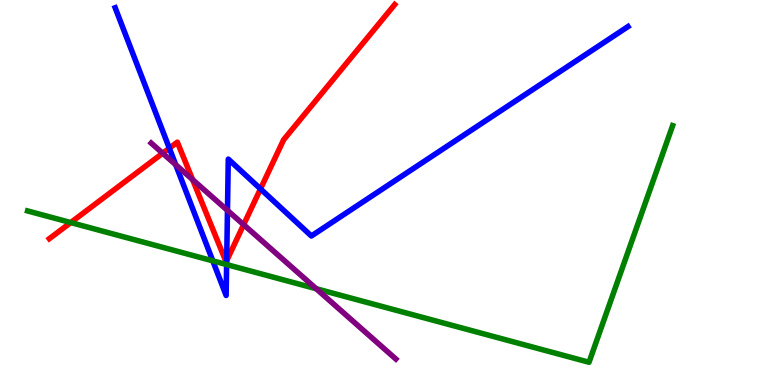[{'lines': ['blue', 'red'], 'intersections': [{'x': 2.19, 'y': 6.15}, {'x': 2.92, 'y': 3.23}, {'x': 3.36, 'y': 5.09}]}, {'lines': ['green', 'red'], 'intersections': [{'x': 0.913, 'y': 4.22}]}, {'lines': ['purple', 'red'], 'intersections': [{'x': 2.1, 'y': 6.02}, {'x': 2.49, 'y': 5.33}, {'x': 3.14, 'y': 4.16}]}, {'lines': ['blue', 'green'], 'intersections': [{'x': 2.75, 'y': 3.22}, {'x': 2.92, 'y': 3.13}]}, {'lines': ['blue', 'purple'], 'intersections': [{'x': 2.27, 'y': 5.72}, {'x': 2.94, 'y': 4.53}]}, {'lines': ['green', 'purple'], 'intersections': [{'x': 4.08, 'y': 2.5}]}]